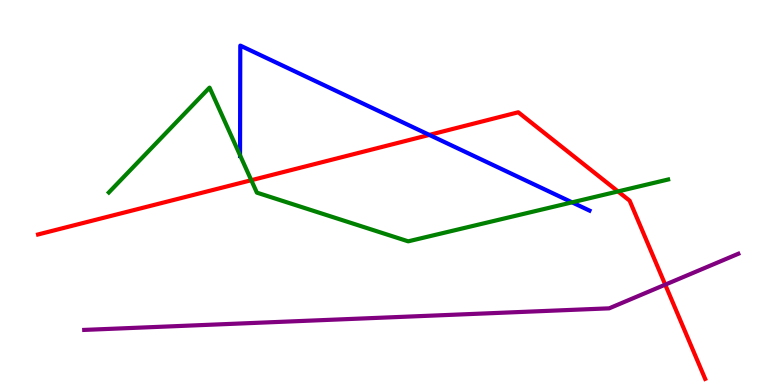[{'lines': ['blue', 'red'], 'intersections': [{'x': 5.54, 'y': 6.5}]}, {'lines': ['green', 'red'], 'intersections': [{'x': 3.24, 'y': 5.32}, {'x': 7.97, 'y': 5.03}]}, {'lines': ['purple', 'red'], 'intersections': [{'x': 8.58, 'y': 2.61}]}, {'lines': ['blue', 'green'], 'intersections': [{'x': 3.1, 'y': 5.97}, {'x': 7.38, 'y': 4.74}]}, {'lines': ['blue', 'purple'], 'intersections': []}, {'lines': ['green', 'purple'], 'intersections': []}]